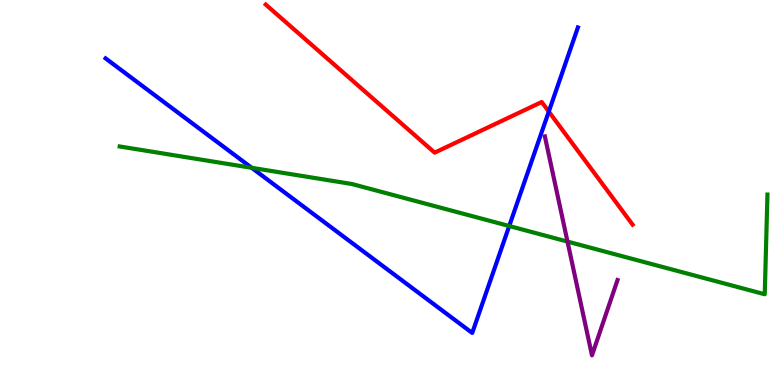[{'lines': ['blue', 'red'], 'intersections': [{'x': 7.08, 'y': 7.1}]}, {'lines': ['green', 'red'], 'intersections': []}, {'lines': ['purple', 'red'], 'intersections': []}, {'lines': ['blue', 'green'], 'intersections': [{'x': 3.25, 'y': 5.64}, {'x': 6.57, 'y': 4.13}]}, {'lines': ['blue', 'purple'], 'intersections': []}, {'lines': ['green', 'purple'], 'intersections': [{'x': 7.32, 'y': 3.73}]}]